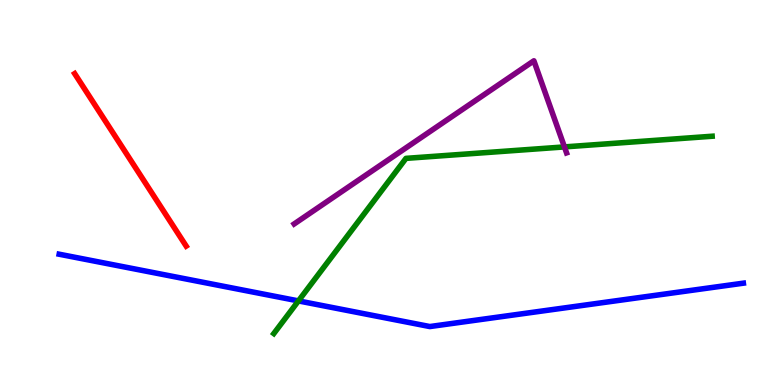[{'lines': ['blue', 'red'], 'intersections': []}, {'lines': ['green', 'red'], 'intersections': []}, {'lines': ['purple', 'red'], 'intersections': []}, {'lines': ['blue', 'green'], 'intersections': [{'x': 3.85, 'y': 2.18}]}, {'lines': ['blue', 'purple'], 'intersections': []}, {'lines': ['green', 'purple'], 'intersections': [{'x': 7.28, 'y': 6.18}]}]